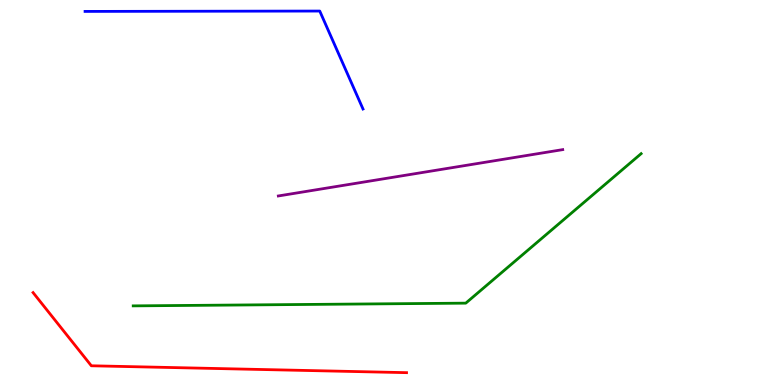[{'lines': ['blue', 'red'], 'intersections': []}, {'lines': ['green', 'red'], 'intersections': []}, {'lines': ['purple', 'red'], 'intersections': []}, {'lines': ['blue', 'green'], 'intersections': []}, {'lines': ['blue', 'purple'], 'intersections': []}, {'lines': ['green', 'purple'], 'intersections': []}]